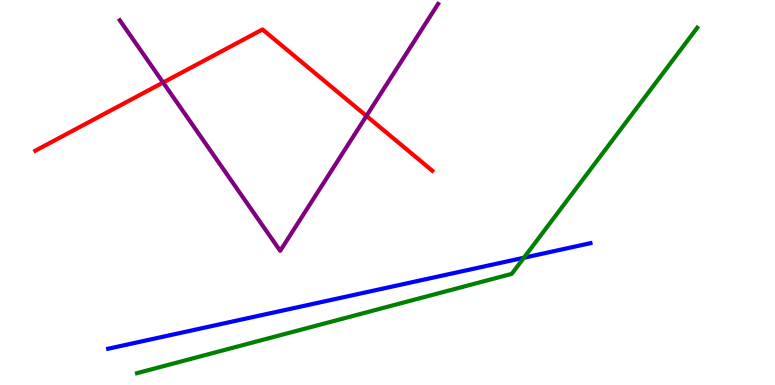[{'lines': ['blue', 'red'], 'intersections': []}, {'lines': ['green', 'red'], 'intersections': []}, {'lines': ['purple', 'red'], 'intersections': [{'x': 2.1, 'y': 7.86}, {'x': 4.73, 'y': 6.99}]}, {'lines': ['blue', 'green'], 'intersections': [{'x': 6.76, 'y': 3.31}]}, {'lines': ['blue', 'purple'], 'intersections': []}, {'lines': ['green', 'purple'], 'intersections': []}]